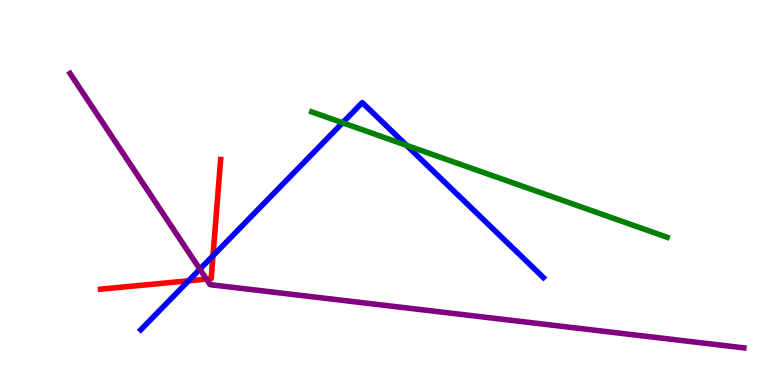[{'lines': ['blue', 'red'], 'intersections': [{'x': 2.43, 'y': 2.71}, {'x': 2.75, 'y': 3.36}]}, {'lines': ['green', 'red'], 'intersections': []}, {'lines': ['purple', 'red'], 'intersections': [{'x': 2.66, 'y': 2.75}]}, {'lines': ['blue', 'green'], 'intersections': [{'x': 4.42, 'y': 6.81}, {'x': 5.25, 'y': 6.23}]}, {'lines': ['blue', 'purple'], 'intersections': [{'x': 2.58, 'y': 3.01}]}, {'lines': ['green', 'purple'], 'intersections': []}]